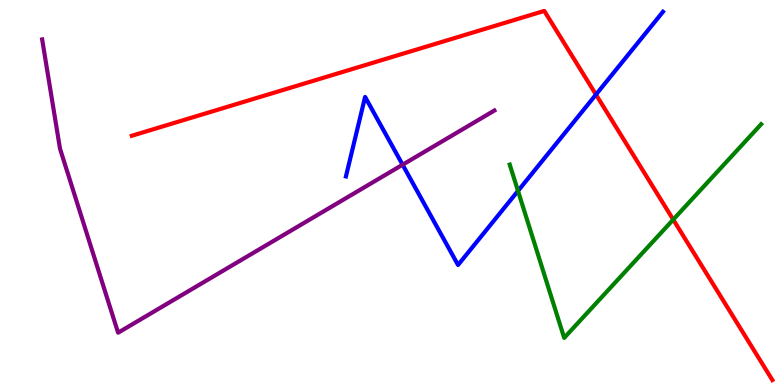[{'lines': ['blue', 'red'], 'intersections': [{'x': 7.69, 'y': 7.54}]}, {'lines': ['green', 'red'], 'intersections': [{'x': 8.69, 'y': 4.3}]}, {'lines': ['purple', 'red'], 'intersections': []}, {'lines': ['blue', 'green'], 'intersections': [{'x': 6.68, 'y': 5.04}]}, {'lines': ['blue', 'purple'], 'intersections': [{'x': 5.19, 'y': 5.72}]}, {'lines': ['green', 'purple'], 'intersections': []}]